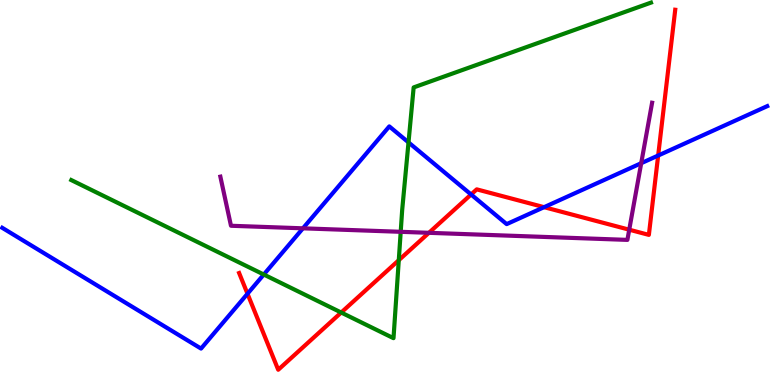[{'lines': ['blue', 'red'], 'intersections': [{'x': 3.19, 'y': 2.37}, {'x': 6.08, 'y': 4.95}, {'x': 7.02, 'y': 4.62}, {'x': 8.49, 'y': 5.96}]}, {'lines': ['green', 'red'], 'intersections': [{'x': 4.4, 'y': 1.88}, {'x': 5.15, 'y': 3.24}]}, {'lines': ['purple', 'red'], 'intersections': [{'x': 5.53, 'y': 3.95}, {'x': 8.12, 'y': 4.03}]}, {'lines': ['blue', 'green'], 'intersections': [{'x': 3.4, 'y': 2.87}, {'x': 5.27, 'y': 6.3}]}, {'lines': ['blue', 'purple'], 'intersections': [{'x': 3.91, 'y': 4.07}, {'x': 8.27, 'y': 5.76}]}, {'lines': ['green', 'purple'], 'intersections': [{'x': 5.17, 'y': 3.98}]}]